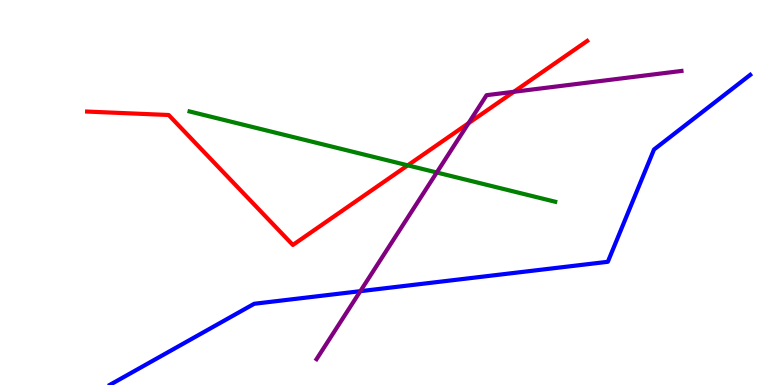[{'lines': ['blue', 'red'], 'intersections': []}, {'lines': ['green', 'red'], 'intersections': [{'x': 5.26, 'y': 5.71}]}, {'lines': ['purple', 'red'], 'intersections': [{'x': 6.05, 'y': 6.8}, {'x': 6.63, 'y': 7.62}]}, {'lines': ['blue', 'green'], 'intersections': []}, {'lines': ['blue', 'purple'], 'intersections': [{'x': 4.65, 'y': 2.44}]}, {'lines': ['green', 'purple'], 'intersections': [{'x': 5.64, 'y': 5.52}]}]